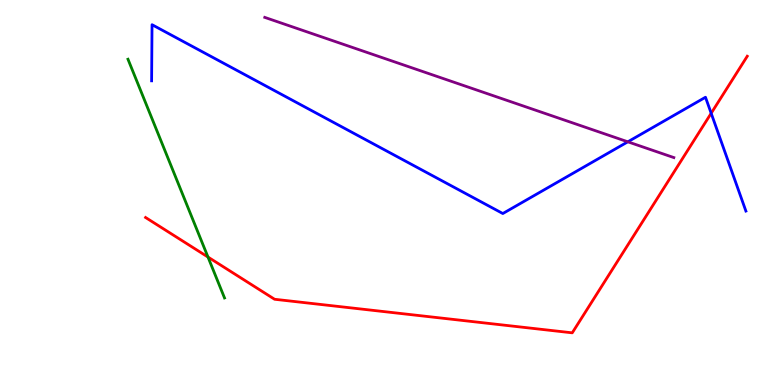[{'lines': ['blue', 'red'], 'intersections': [{'x': 9.18, 'y': 7.06}]}, {'lines': ['green', 'red'], 'intersections': [{'x': 2.68, 'y': 3.32}]}, {'lines': ['purple', 'red'], 'intersections': []}, {'lines': ['blue', 'green'], 'intersections': []}, {'lines': ['blue', 'purple'], 'intersections': [{'x': 8.1, 'y': 6.32}]}, {'lines': ['green', 'purple'], 'intersections': []}]